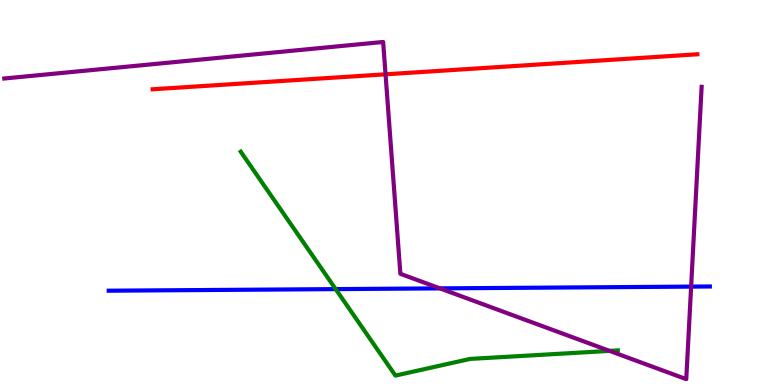[{'lines': ['blue', 'red'], 'intersections': []}, {'lines': ['green', 'red'], 'intersections': []}, {'lines': ['purple', 'red'], 'intersections': [{'x': 4.97, 'y': 8.07}]}, {'lines': ['blue', 'green'], 'intersections': [{'x': 4.33, 'y': 2.49}]}, {'lines': ['blue', 'purple'], 'intersections': [{'x': 5.68, 'y': 2.51}, {'x': 8.92, 'y': 2.56}]}, {'lines': ['green', 'purple'], 'intersections': [{'x': 7.87, 'y': 0.886}]}]